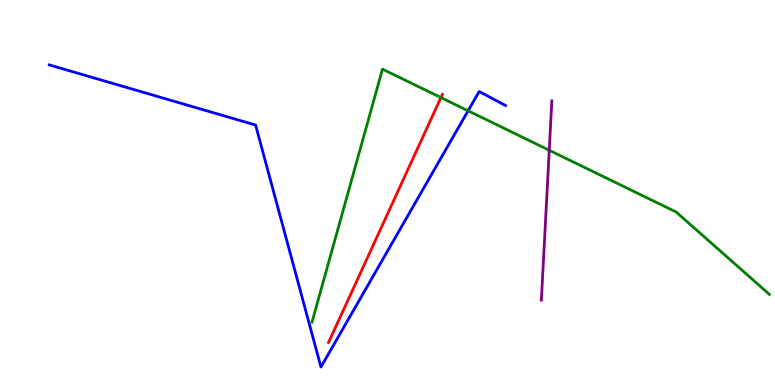[{'lines': ['blue', 'red'], 'intersections': []}, {'lines': ['green', 'red'], 'intersections': [{'x': 5.69, 'y': 7.47}]}, {'lines': ['purple', 'red'], 'intersections': []}, {'lines': ['blue', 'green'], 'intersections': [{'x': 6.04, 'y': 7.12}]}, {'lines': ['blue', 'purple'], 'intersections': []}, {'lines': ['green', 'purple'], 'intersections': [{'x': 7.09, 'y': 6.1}]}]